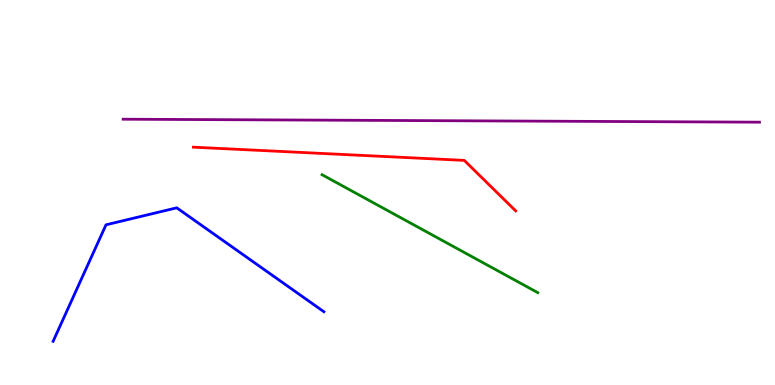[{'lines': ['blue', 'red'], 'intersections': []}, {'lines': ['green', 'red'], 'intersections': []}, {'lines': ['purple', 'red'], 'intersections': []}, {'lines': ['blue', 'green'], 'intersections': []}, {'lines': ['blue', 'purple'], 'intersections': []}, {'lines': ['green', 'purple'], 'intersections': []}]